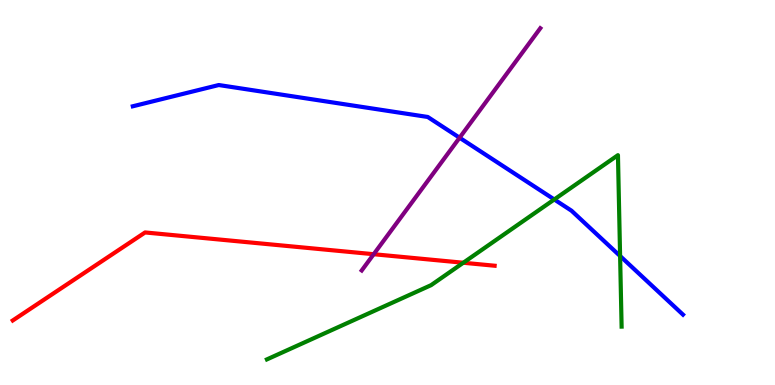[{'lines': ['blue', 'red'], 'intersections': []}, {'lines': ['green', 'red'], 'intersections': [{'x': 5.98, 'y': 3.18}]}, {'lines': ['purple', 'red'], 'intersections': [{'x': 4.82, 'y': 3.4}]}, {'lines': ['blue', 'green'], 'intersections': [{'x': 7.15, 'y': 4.82}, {'x': 8.0, 'y': 3.35}]}, {'lines': ['blue', 'purple'], 'intersections': [{'x': 5.93, 'y': 6.42}]}, {'lines': ['green', 'purple'], 'intersections': []}]